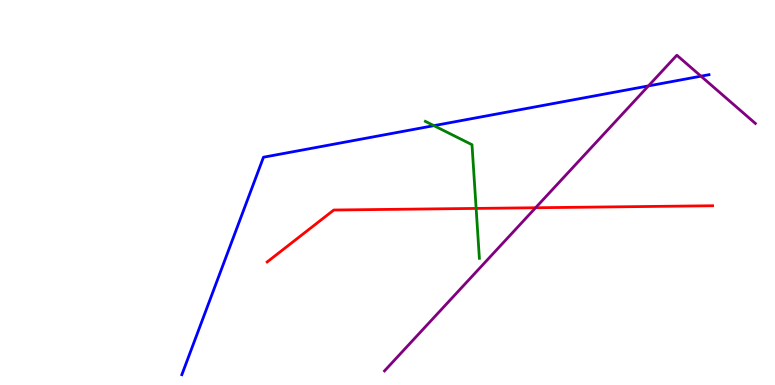[{'lines': ['blue', 'red'], 'intersections': []}, {'lines': ['green', 'red'], 'intersections': [{'x': 6.14, 'y': 4.59}]}, {'lines': ['purple', 'red'], 'intersections': [{'x': 6.91, 'y': 4.6}]}, {'lines': ['blue', 'green'], 'intersections': [{'x': 5.6, 'y': 6.74}]}, {'lines': ['blue', 'purple'], 'intersections': [{'x': 8.37, 'y': 7.77}, {'x': 9.04, 'y': 8.02}]}, {'lines': ['green', 'purple'], 'intersections': []}]